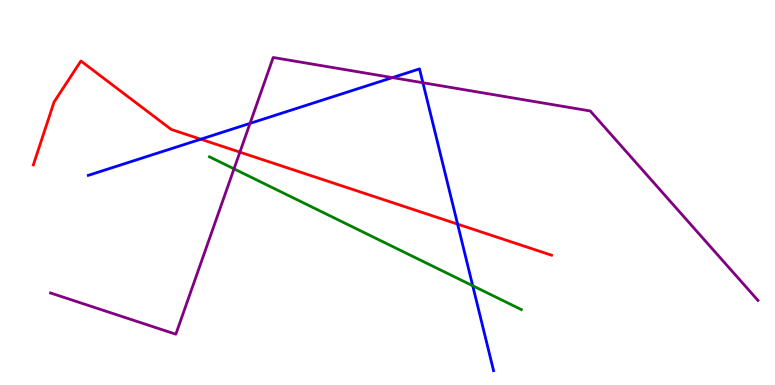[{'lines': ['blue', 'red'], 'intersections': [{'x': 2.59, 'y': 6.38}, {'x': 5.9, 'y': 4.18}]}, {'lines': ['green', 'red'], 'intersections': []}, {'lines': ['purple', 'red'], 'intersections': [{'x': 3.1, 'y': 6.05}]}, {'lines': ['blue', 'green'], 'intersections': [{'x': 6.1, 'y': 2.58}]}, {'lines': ['blue', 'purple'], 'intersections': [{'x': 3.23, 'y': 6.8}, {'x': 5.06, 'y': 7.98}, {'x': 5.46, 'y': 7.85}]}, {'lines': ['green', 'purple'], 'intersections': [{'x': 3.02, 'y': 5.61}]}]